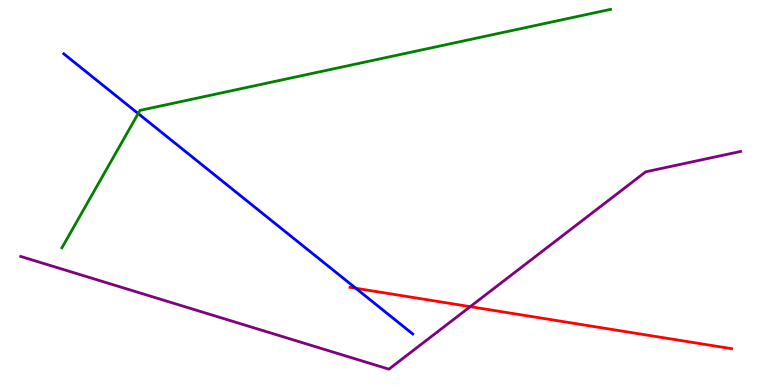[{'lines': ['blue', 'red'], 'intersections': [{'x': 4.59, 'y': 2.51}]}, {'lines': ['green', 'red'], 'intersections': []}, {'lines': ['purple', 'red'], 'intersections': [{'x': 6.07, 'y': 2.03}]}, {'lines': ['blue', 'green'], 'intersections': [{'x': 1.78, 'y': 7.05}]}, {'lines': ['blue', 'purple'], 'intersections': []}, {'lines': ['green', 'purple'], 'intersections': []}]